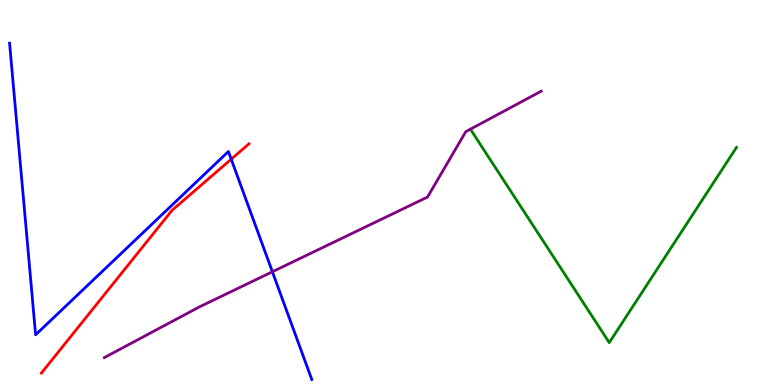[{'lines': ['blue', 'red'], 'intersections': [{'x': 2.98, 'y': 5.87}]}, {'lines': ['green', 'red'], 'intersections': []}, {'lines': ['purple', 'red'], 'intersections': []}, {'lines': ['blue', 'green'], 'intersections': []}, {'lines': ['blue', 'purple'], 'intersections': [{'x': 3.51, 'y': 2.94}]}, {'lines': ['green', 'purple'], 'intersections': []}]